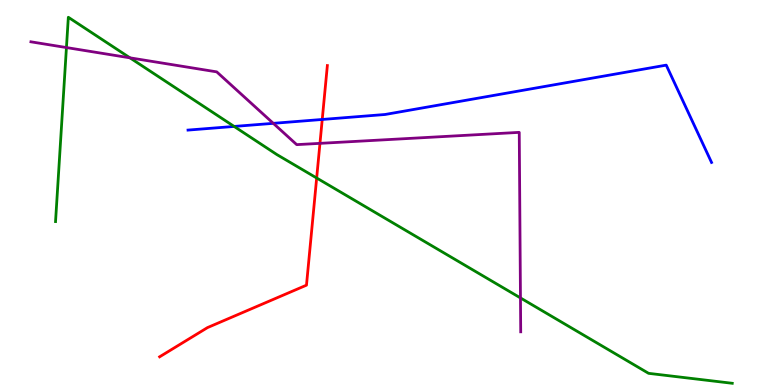[{'lines': ['blue', 'red'], 'intersections': [{'x': 4.16, 'y': 6.9}]}, {'lines': ['green', 'red'], 'intersections': [{'x': 4.09, 'y': 5.38}]}, {'lines': ['purple', 'red'], 'intersections': [{'x': 4.13, 'y': 6.28}]}, {'lines': ['blue', 'green'], 'intersections': [{'x': 3.02, 'y': 6.72}]}, {'lines': ['blue', 'purple'], 'intersections': [{'x': 3.53, 'y': 6.8}]}, {'lines': ['green', 'purple'], 'intersections': [{'x': 0.857, 'y': 8.76}, {'x': 1.68, 'y': 8.5}, {'x': 6.72, 'y': 2.26}]}]